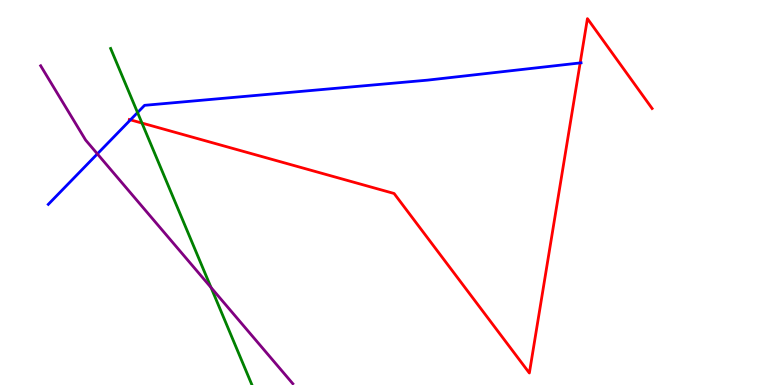[{'lines': ['blue', 'red'], 'intersections': [{'x': 1.68, 'y': 6.89}, {'x': 7.49, 'y': 8.37}]}, {'lines': ['green', 'red'], 'intersections': [{'x': 1.83, 'y': 6.8}]}, {'lines': ['purple', 'red'], 'intersections': []}, {'lines': ['blue', 'green'], 'intersections': [{'x': 1.77, 'y': 7.08}]}, {'lines': ['blue', 'purple'], 'intersections': [{'x': 1.26, 'y': 6.0}]}, {'lines': ['green', 'purple'], 'intersections': [{'x': 2.72, 'y': 2.53}]}]